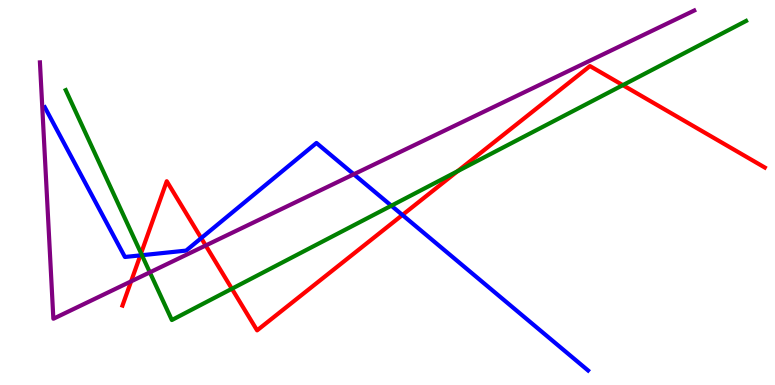[{'lines': ['blue', 'red'], 'intersections': [{'x': 1.81, 'y': 3.37}, {'x': 2.6, 'y': 3.82}, {'x': 5.19, 'y': 4.42}]}, {'lines': ['green', 'red'], 'intersections': [{'x': 1.82, 'y': 3.42}, {'x': 2.99, 'y': 2.5}, {'x': 5.9, 'y': 5.55}, {'x': 8.04, 'y': 7.79}]}, {'lines': ['purple', 'red'], 'intersections': [{'x': 1.69, 'y': 2.69}, {'x': 2.65, 'y': 3.62}]}, {'lines': ['blue', 'green'], 'intersections': [{'x': 1.83, 'y': 3.37}, {'x': 5.05, 'y': 4.66}]}, {'lines': ['blue', 'purple'], 'intersections': [{'x': 4.57, 'y': 5.47}]}, {'lines': ['green', 'purple'], 'intersections': [{'x': 1.93, 'y': 2.93}]}]